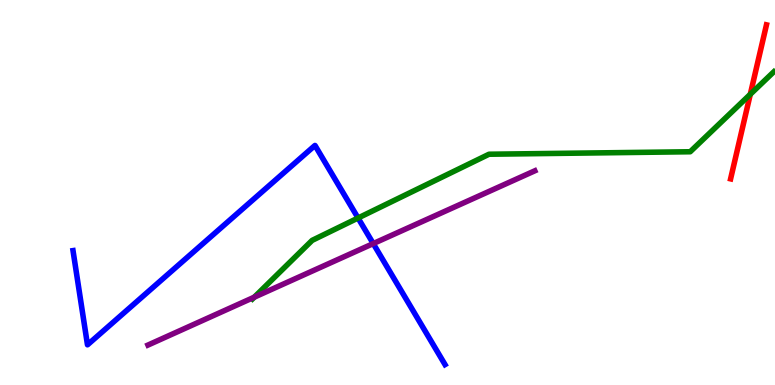[{'lines': ['blue', 'red'], 'intersections': []}, {'lines': ['green', 'red'], 'intersections': [{'x': 9.68, 'y': 7.55}]}, {'lines': ['purple', 'red'], 'intersections': []}, {'lines': ['blue', 'green'], 'intersections': [{'x': 4.62, 'y': 4.34}]}, {'lines': ['blue', 'purple'], 'intersections': [{'x': 4.82, 'y': 3.67}]}, {'lines': ['green', 'purple'], 'intersections': [{'x': 3.28, 'y': 2.28}]}]